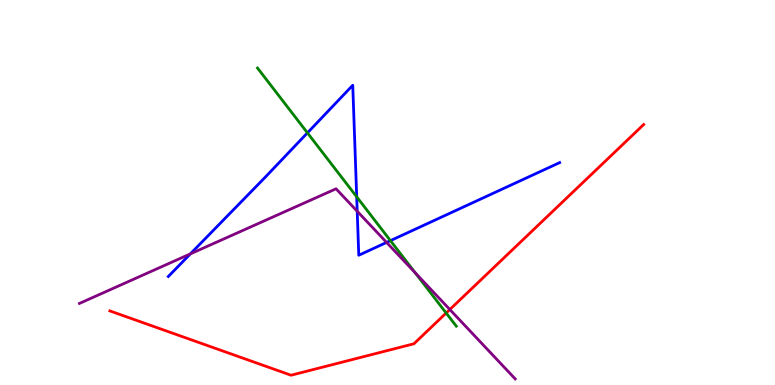[{'lines': ['blue', 'red'], 'intersections': []}, {'lines': ['green', 'red'], 'intersections': [{'x': 5.76, 'y': 1.87}]}, {'lines': ['purple', 'red'], 'intersections': [{'x': 5.8, 'y': 1.96}]}, {'lines': ['blue', 'green'], 'intersections': [{'x': 3.97, 'y': 6.55}, {'x': 4.6, 'y': 4.89}, {'x': 5.04, 'y': 3.75}]}, {'lines': ['blue', 'purple'], 'intersections': [{'x': 2.46, 'y': 3.41}, {'x': 4.61, 'y': 4.51}, {'x': 4.99, 'y': 3.7}]}, {'lines': ['green', 'purple'], 'intersections': [{'x': 5.36, 'y': 2.92}]}]